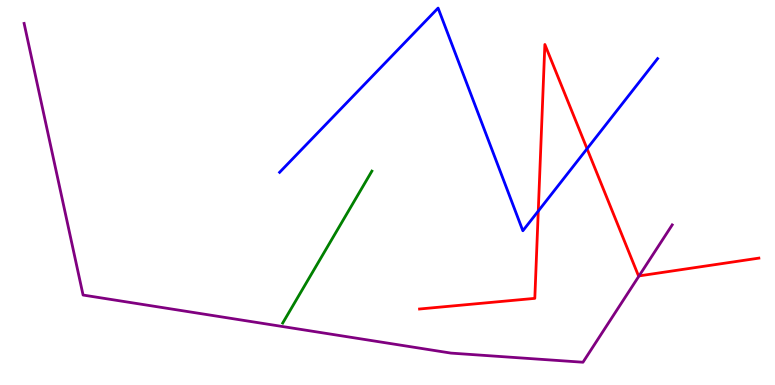[{'lines': ['blue', 'red'], 'intersections': [{'x': 6.95, 'y': 4.52}, {'x': 7.57, 'y': 6.14}]}, {'lines': ['green', 'red'], 'intersections': []}, {'lines': ['purple', 'red'], 'intersections': [{'x': 8.25, 'y': 2.83}]}, {'lines': ['blue', 'green'], 'intersections': []}, {'lines': ['blue', 'purple'], 'intersections': []}, {'lines': ['green', 'purple'], 'intersections': []}]